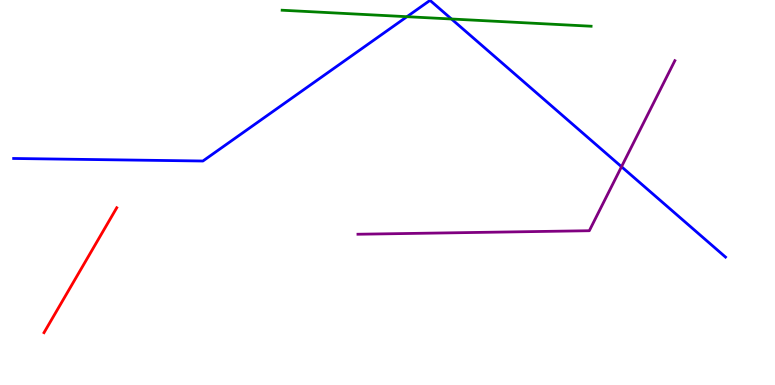[{'lines': ['blue', 'red'], 'intersections': []}, {'lines': ['green', 'red'], 'intersections': []}, {'lines': ['purple', 'red'], 'intersections': []}, {'lines': ['blue', 'green'], 'intersections': [{'x': 5.25, 'y': 9.57}, {'x': 5.83, 'y': 9.51}]}, {'lines': ['blue', 'purple'], 'intersections': [{'x': 8.02, 'y': 5.67}]}, {'lines': ['green', 'purple'], 'intersections': []}]